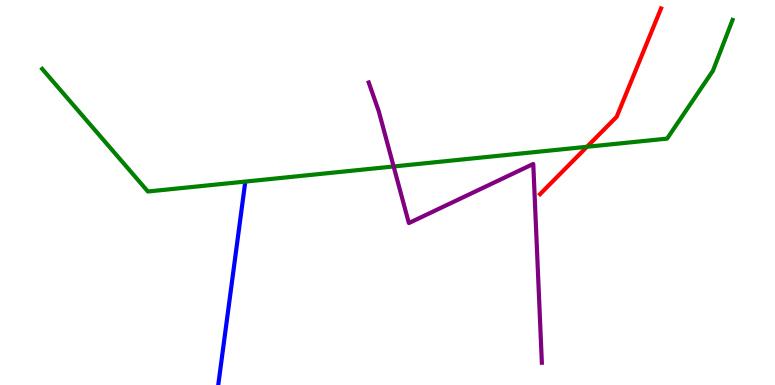[{'lines': ['blue', 'red'], 'intersections': []}, {'lines': ['green', 'red'], 'intersections': [{'x': 7.57, 'y': 6.19}]}, {'lines': ['purple', 'red'], 'intersections': []}, {'lines': ['blue', 'green'], 'intersections': []}, {'lines': ['blue', 'purple'], 'intersections': []}, {'lines': ['green', 'purple'], 'intersections': [{'x': 5.08, 'y': 5.68}]}]